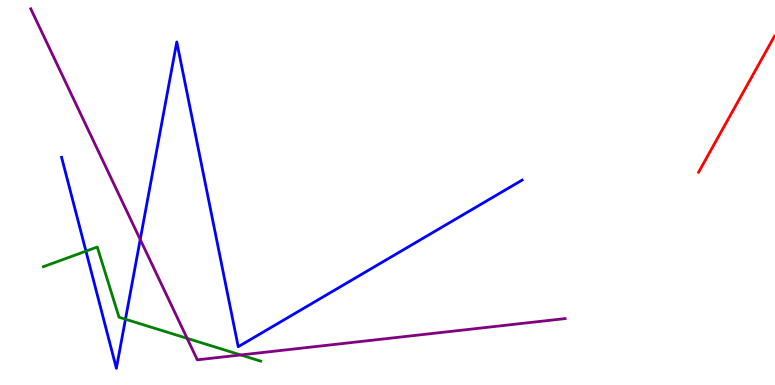[{'lines': ['blue', 'red'], 'intersections': []}, {'lines': ['green', 'red'], 'intersections': []}, {'lines': ['purple', 'red'], 'intersections': []}, {'lines': ['blue', 'green'], 'intersections': [{'x': 1.11, 'y': 3.48}, {'x': 1.62, 'y': 1.71}]}, {'lines': ['blue', 'purple'], 'intersections': [{'x': 1.81, 'y': 3.78}]}, {'lines': ['green', 'purple'], 'intersections': [{'x': 2.41, 'y': 1.21}, {'x': 3.11, 'y': 0.78}]}]